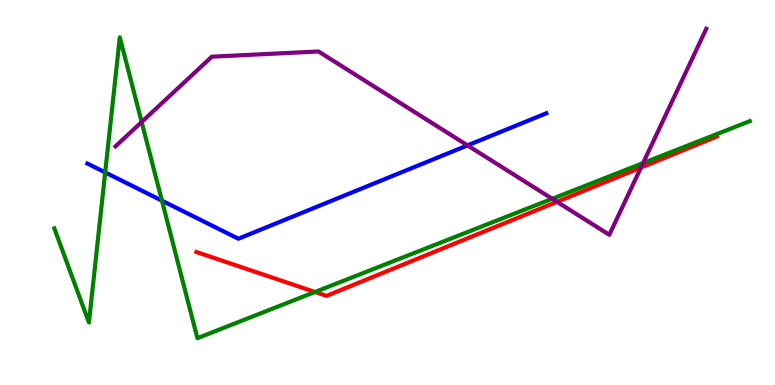[{'lines': ['blue', 'red'], 'intersections': []}, {'lines': ['green', 'red'], 'intersections': [{'x': 4.06, 'y': 2.42}]}, {'lines': ['purple', 'red'], 'intersections': [{'x': 7.19, 'y': 4.76}, {'x': 8.27, 'y': 5.65}]}, {'lines': ['blue', 'green'], 'intersections': [{'x': 1.36, 'y': 5.52}, {'x': 2.09, 'y': 4.79}]}, {'lines': ['blue', 'purple'], 'intersections': [{'x': 6.03, 'y': 6.22}]}, {'lines': ['green', 'purple'], 'intersections': [{'x': 1.83, 'y': 6.83}, {'x': 7.13, 'y': 4.84}, {'x': 8.3, 'y': 5.76}]}]